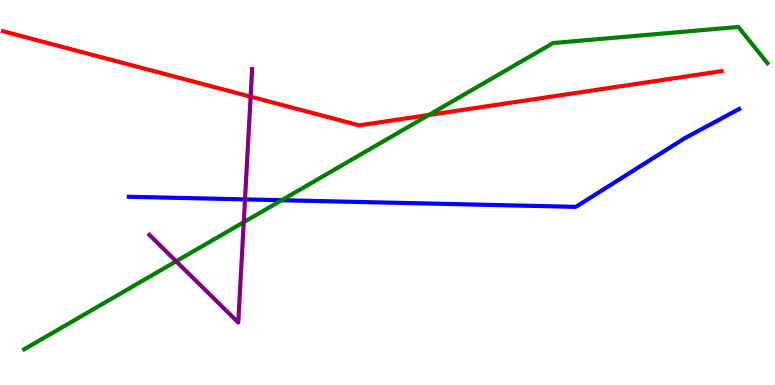[{'lines': ['blue', 'red'], 'intersections': []}, {'lines': ['green', 'red'], 'intersections': [{'x': 5.53, 'y': 7.01}]}, {'lines': ['purple', 'red'], 'intersections': [{'x': 3.23, 'y': 7.49}]}, {'lines': ['blue', 'green'], 'intersections': [{'x': 3.63, 'y': 4.8}]}, {'lines': ['blue', 'purple'], 'intersections': [{'x': 3.16, 'y': 4.82}]}, {'lines': ['green', 'purple'], 'intersections': [{'x': 2.27, 'y': 3.21}, {'x': 3.15, 'y': 4.23}]}]